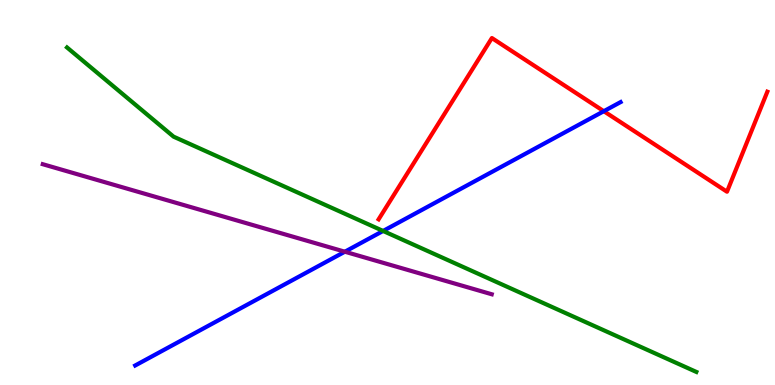[{'lines': ['blue', 'red'], 'intersections': [{'x': 7.79, 'y': 7.11}]}, {'lines': ['green', 'red'], 'intersections': []}, {'lines': ['purple', 'red'], 'intersections': []}, {'lines': ['blue', 'green'], 'intersections': [{'x': 4.94, 'y': 4.0}]}, {'lines': ['blue', 'purple'], 'intersections': [{'x': 4.45, 'y': 3.46}]}, {'lines': ['green', 'purple'], 'intersections': []}]